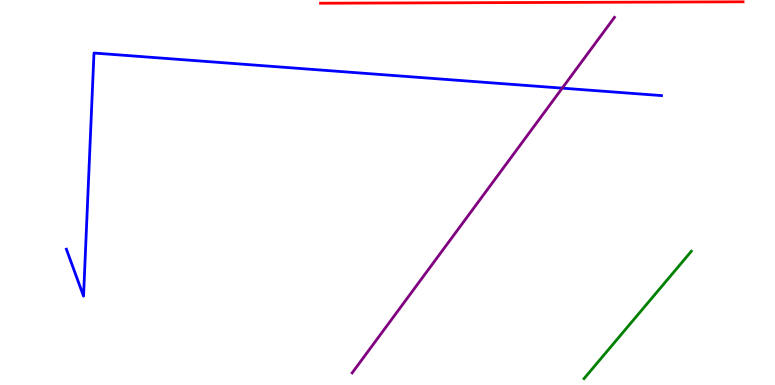[{'lines': ['blue', 'red'], 'intersections': []}, {'lines': ['green', 'red'], 'intersections': []}, {'lines': ['purple', 'red'], 'intersections': []}, {'lines': ['blue', 'green'], 'intersections': []}, {'lines': ['blue', 'purple'], 'intersections': [{'x': 7.25, 'y': 7.71}]}, {'lines': ['green', 'purple'], 'intersections': []}]